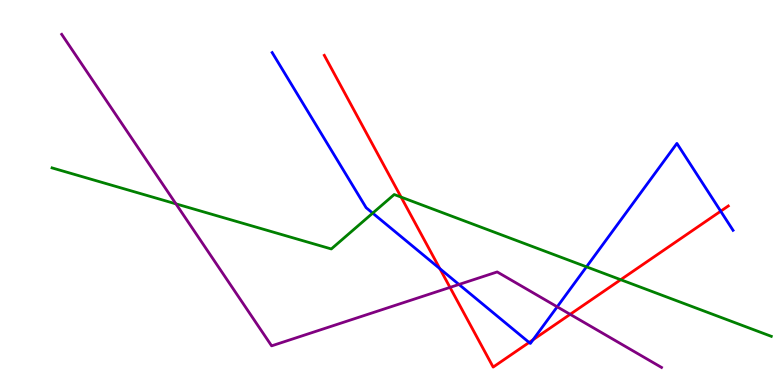[{'lines': ['blue', 'red'], 'intersections': [{'x': 5.68, 'y': 3.02}, {'x': 6.83, 'y': 1.11}, {'x': 6.88, 'y': 1.18}, {'x': 9.3, 'y': 4.51}]}, {'lines': ['green', 'red'], 'intersections': [{'x': 5.18, 'y': 4.88}, {'x': 8.01, 'y': 2.74}]}, {'lines': ['purple', 'red'], 'intersections': [{'x': 5.81, 'y': 2.54}, {'x': 7.36, 'y': 1.84}]}, {'lines': ['blue', 'green'], 'intersections': [{'x': 4.81, 'y': 4.46}, {'x': 7.57, 'y': 3.07}]}, {'lines': ['blue', 'purple'], 'intersections': [{'x': 5.92, 'y': 2.61}, {'x': 7.19, 'y': 2.03}]}, {'lines': ['green', 'purple'], 'intersections': [{'x': 2.27, 'y': 4.7}]}]